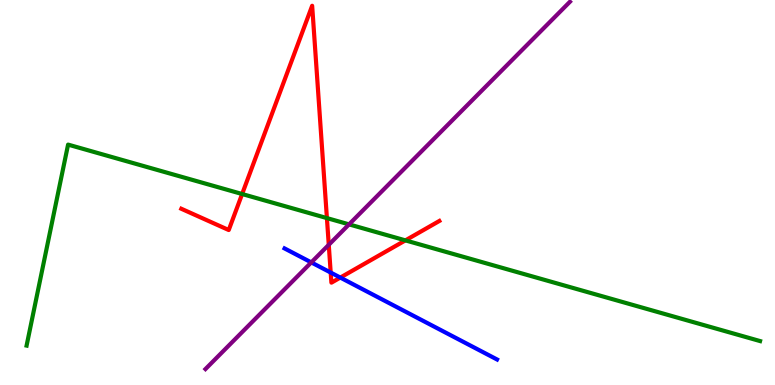[{'lines': ['blue', 'red'], 'intersections': [{'x': 4.27, 'y': 2.92}, {'x': 4.39, 'y': 2.79}]}, {'lines': ['green', 'red'], 'intersections': [{'x': 3.12, 'y': 4.96}, {'x': 4.22, 'y': 4.34}, {'x': 5.23, 'y': 3.76}]}, {'lines': ['purple', 'red'], 'intersections': [{'x': 4.24, 'y': 3.64}]}, {'lines': ['blue', 'green'], 'intersections': []}, {'lines': ['blue', 'purple'], 'intersections': [{'x': 4.02, 'y': 3.18}]}, {'lines': ['green', 'purple'], 'intersections': [{'x': 4.5, 'y': 4.17}]}]